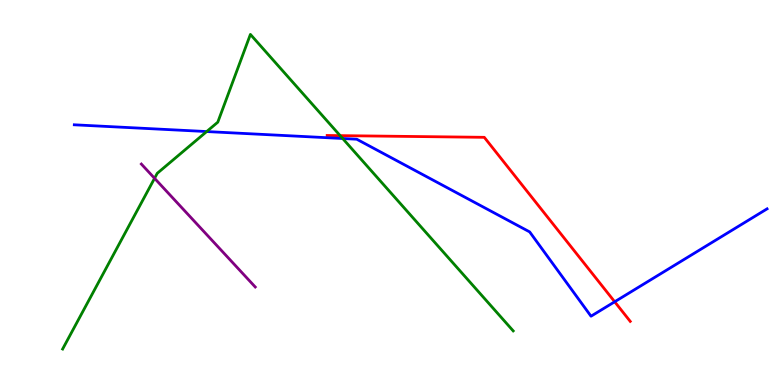[{'lines': ['blue', 'red'], 'intersections': [{'x': 7.93, 'y': 2.16}]}, {'lines': ['green', 'red'], 'intersections': [{'x': 4.39, 'y': 6.48}]}, {'lines': ['purple', 'red'], 'intersections': []}, {'lines': ['blue', 'green'], 'intersections': [{'x': 2.67, 'y': 6.58}, {'x': 4.42, 'y': 6.4}]}, {'lines': ['blue', 'purple'], 'intersections': []}, {'lines': ['green', 'purple'], 'intersections': [{'x': 1.99, 'y': 5.37}]}]